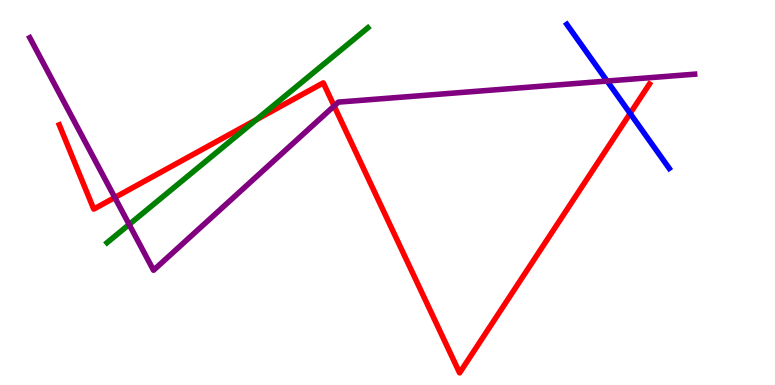[{'lines': ['blue', 'red'], 'intersections': [{'x': 8.13, 'y': 7.05}]}, {'lines': ['green', 'red'], 'intersections': [{'x': 3.31, 'y': 6.89}]}, {'lines': ['purple', 'red'], 'intersections': [{'x': 1.48, 'y': 4.87}, {'x': 4.31, 'y': 7.25}]}, {'lines': ['blue', 'green'], 'intersections': []}, {'lines': ['blue', 'purple'], 'intersections': [{'x': 7.83, 'y': 7.89}]}, {'lines': ['green', 'purple'], 'intersections': [{'x': 1.67, 'y': 4.17}]}]